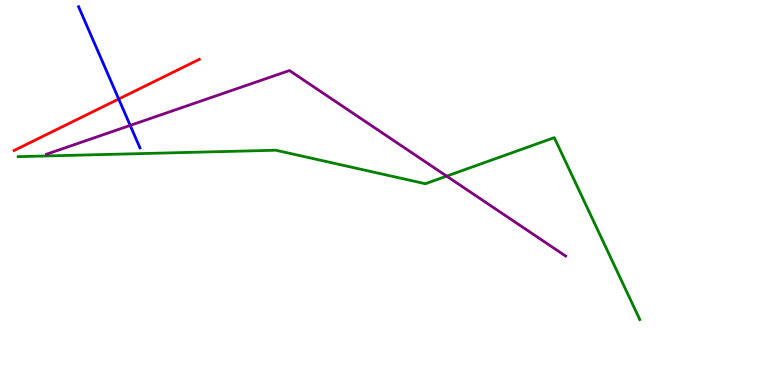[{'lines': ['blue', 'red'], 'intersections': [{'x': 1.53, 'y': 7.43}]}, {'lines': ['green', 'red'], 'intersections': []}, {'lines': ['purple', 'red'], 'intersections': []}, {'lines': ['blue', 'green'], 'intersections': []}, {'lines': ['blue', 'purple'], 'intersections': [{'x': 1.68, 'y': 6.74}]}, {'lines': ['green', 'purple'], 'intersections': [{'x': 5.76, 'y': 5.43}]}]